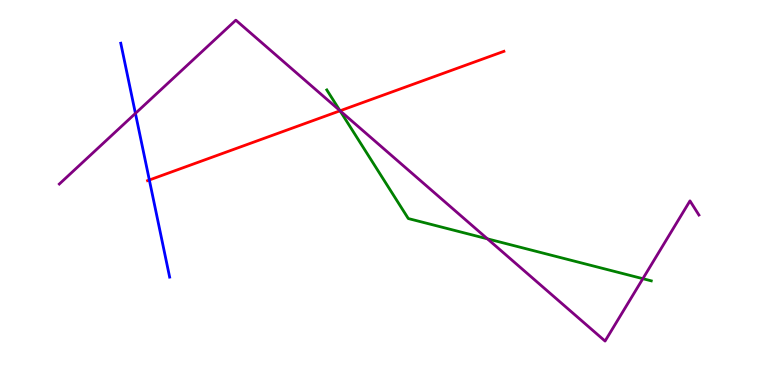[{'lines': ['blue', 'red'], 'intersections': [{'x': 1.93, 'y': 5.32}]}, {'lines': ['green', 'red'], 'intersections': [{'x': 4.39, 'y': 7.12}]}, {'lines': ['purple', 'red'], 'intersections': [{'x': 4.39, 'y': 7.12}]}, {'lines': ['blue', 'green'], 'intersections': []}, {'lines': ['blue', 'purple'], 'intersections': [{'x': 1.75, 'y': 7.06}]}, {'lines': ['green', 'purple'], 'intersections': [{'x': 4.39, 'y': 7.13}, {'x': 6.29, 'y': 3.8}, {'x': 8.29, 'y': 2.76}]}]